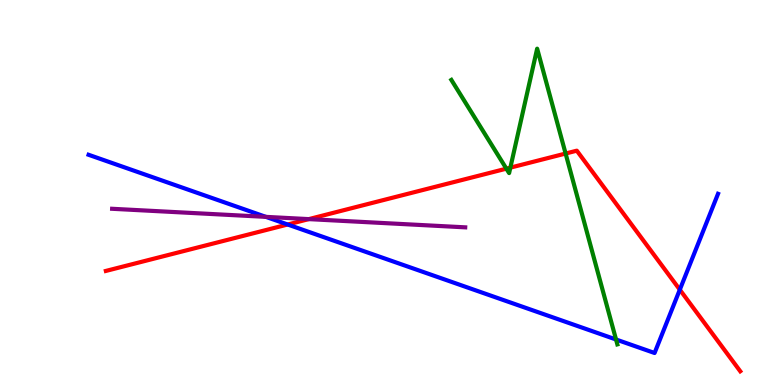[{'lines': ['blue', 'red'], 'intersections': [{'x': 3.71, 'y': 4.17}, {'x': 8.77, 'y': 2.48}]}, {'lines': ['green', 'red'], 'intersections': [{'x': 6.53, 'y': 5.62}, {'x': 6.59, 'y': 5.65}, {'x': 7.3, 'y': 6.01}]}, {'lines': ['purple', 'red'], 'intersections': [{'x': 3.98, 'y': 4.31}]}, {'lines': ['blue', 'green'], 'intersections': [{'x': 7.95, 'y': 1.18}]}, {'lines': ['blue', 'purple'], 'intersections': [{'x': 3.43, 'y': 4.37}]}, {'lines': ['green', 'purple'], 'intersections': []}]